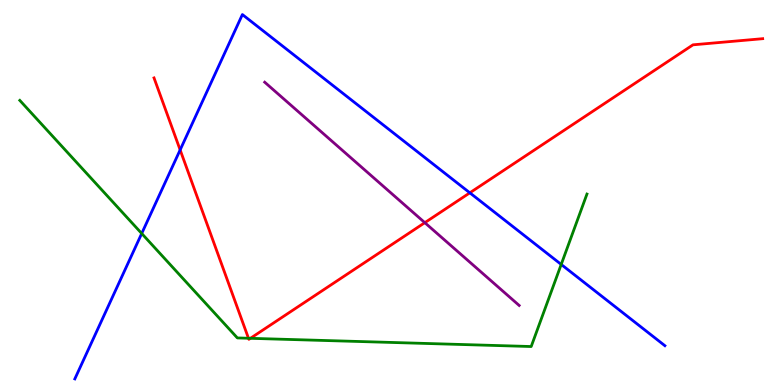[{'lines': ['blue', 'red'], 'intersections': [{'x': 2.32, 'y': 6.11}, {'x': 6.06, 'y': 4.99}]}, {'lines': ['green', 'red'], 'intersections': [{'x': 3.21, 'y': 1.21}, {'x': 3.23, 'y': 1.21}]}, {'lines': ['purple', 'red'], 'intersections': [{'x': 5.48, 'y': 4.22}]}, {'lines': ['blue', 'green'], 'intersections': [{'x': 1.83, 'y': 3.94}, {'x': 7.24, 'y': 3.13}]}, {'lines': ['blue', 'purple'], 'intersections': []}, {'lines': ['green', 'purple'], 'intersections': []}]